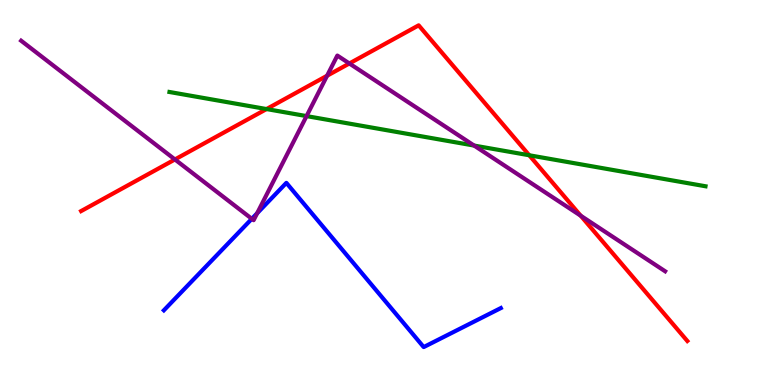[{'lines': ['blue', 'red'], 'intersections': []}, {'lines': ['green', 'red'], 'intersections': [{'x': 3.44, 'y': 7.17}, {'x': 6.83, 'y': 5.97}]}, {'lines': ['purple', 'red'], 'intersections': [{'x': 2.26, 'y': 5.86}, {'x': 4.22, 'y': 8.03}, {'x': 4.51, 'y': 8.35}, {'x': 7.49, 'y': 4.4}]}, {'lines': ['blue', 'green'], 'intersections': []}, {'lines': ['blue', 'purple'], 'intersections': [{'x': 3.25, 'y': 4.32}, {'x': 3.32, 'y': 4.46}]}, {'lines': ['green', 'purple'], 'intersections': [{'x': 3.96, 'y': 6.98}, {'x': 6.12, 'y': 6.22}]}]